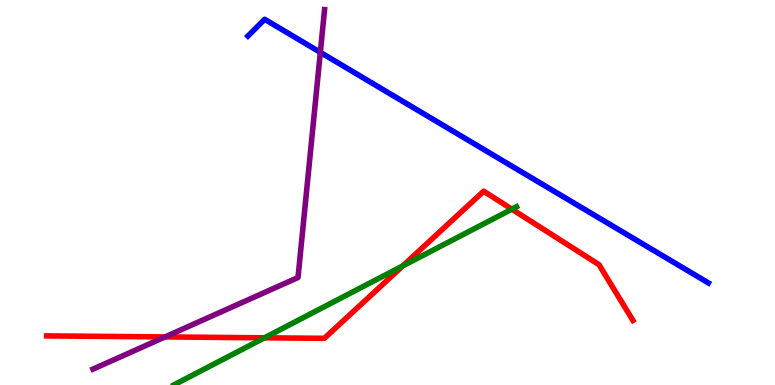[{'lines': ['blue', 'red'], 'intersections': []}, {'lines': ['green', 'red'], 'intersections': [{'x': 3.41, 'y': 1.23}, {'x': 5.2, 'y': 3.09}, {'x': 6.6, 'y': 4.57}]}, {'lines': ['purple', 'red'], 'intersections': [{'x': 2.13, 'y': 1.25}]}, {'lines': ['blue', 'green'], 'intersections': []}, {'lines': ['blue', 'purple'], 'intersections': [{'x': 4.13, 'y': 8.64}]}, {'lines': ['green', 'purple'], 'intersections': []}]